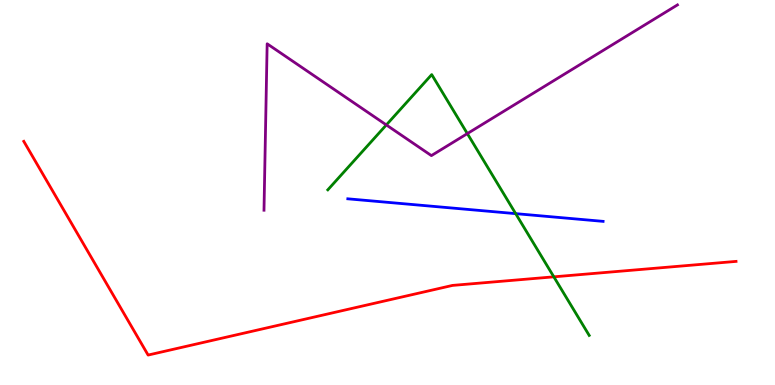[{'lines': ['blue', 'red'], 'intersections': []}, {'lines': ['green', 'red'], 'intersections': [{'x': 7.15, 'y': 2.81}]}, {'lines': ['purple', 'red'], 'intersections': []}, {'lines': ['blue', 'green'], 'intersections': [{'x': 6.65, 'y': 4.45}]}, {'lines': ['blue', 'purple'], 'intersections': []}, {'lines': ['green', 'purple'], 'intersections': [{'x': 4.98, 'y': 6.76}, {'x': 6.03, 'y': 6.53}]}]